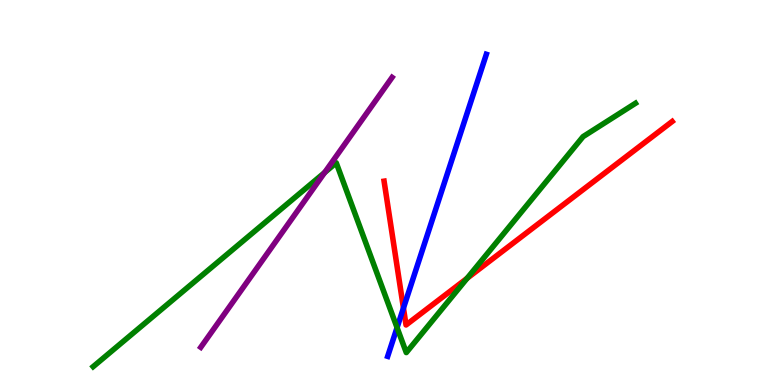[{'lines': ['blue', 'red'], 'intersections': [{'x': 5.21, 'y': 2.0}]}, {'lines': ['green', 'red'], 'intersections': [{'x': 6.03, 'y': 2.77}]}, {'lines': ['purple', 'red'], 'intersections': []}, {'lines': ['blue', 'green'], 'intersections': [{'x': 5.12, 'y': 1.49}]}, {'lines': ['blue', 'purple'], 'intersections': []}, {'lines': ['green', 'purple'], 'intersections': [{'x': 4.19, 'y': 5.52}]}]